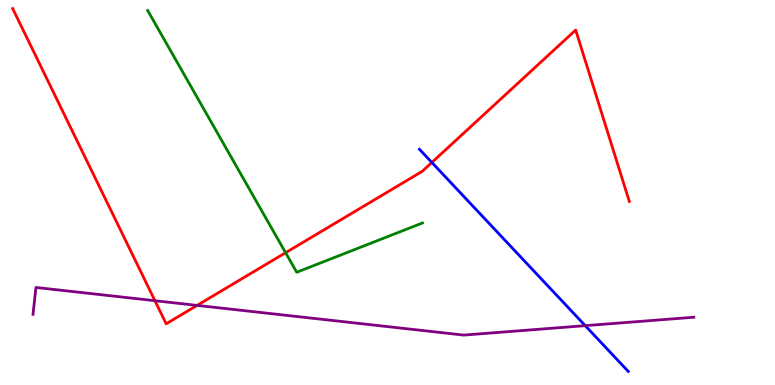[{'lines': ['blue', 'red'], 'intersections': [{'x': 5.57, 'y': 5.78}]}, {'lines': ['green', 'red'], 'intersections': [{'x': 3.69, 'y': 3.44}]}, {'lines': ['purple', 'red'], 'intersections': [{'x': 2.0, 'y': 2.19}, {'x': 2.54, 'y': 2.07}]}, {'lines': ['blue', 'green'], 'intersections': []}, {'lines': ['blue', 'purple'], 'intersections': [{'x': 7.55, 'y': 1.54}]}, {'lines': ['green', 'purple'], 'intersections': []}]